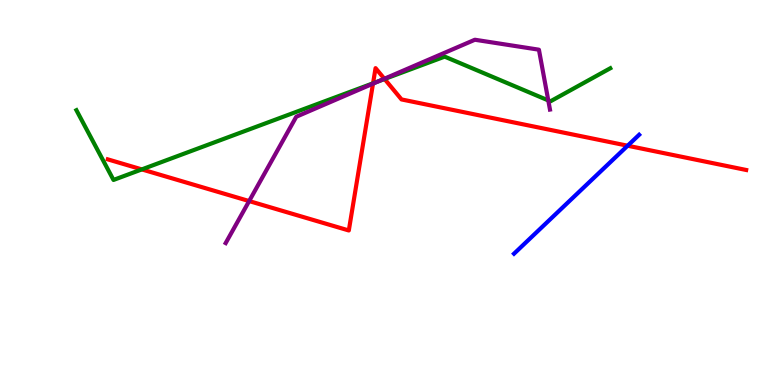[{'lines': ['blue', 'red'], 'intersections': [{'x': 8.1, 'y': 6.22}]}, {'lines': ['green', 'red'], 'intersections': [{'x': 1.83, 'y': 5.6}, {'x': 4.81, 'y': 7.84}, {'x': 4.96, 'y': 7.95}]}, {'lines': ['purple', 'red'], 'intersections': [{'x': 3.21, 'y': 4.78}, {'x': 4.81, 'y': 7.83}, {'x': 4.96, 'y': 7.95}]}, {'lines': ['blue', 'green'], 'intersections': []}, {'lines': ['blue', 'purple'], 'intersections': []}, {'lines': ['green', 'purple'], 'intersections': [{'x': 4.89, 'y': 7.89}, {'x': 7.07, 'y': 7.39}]}]